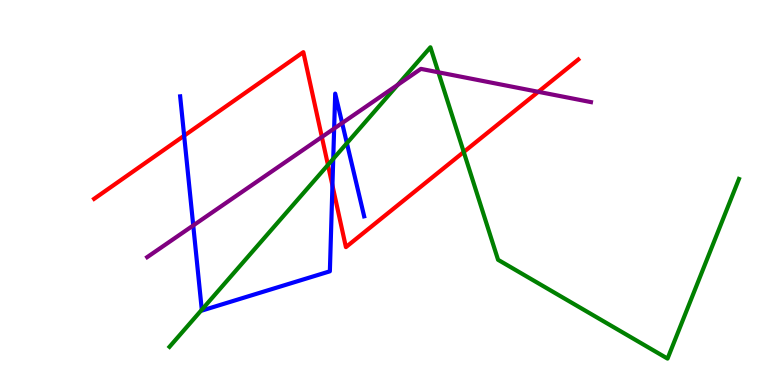[{'lines': ['blue', 'red'], 'intersections': [{'x': 2.38, 'y': 6.48}, {'x': 4.29, 'y': 5.18}]}, {'lines': ['green', 'red'], 'intersections': [{'x': 4.23, 'y': 5.72}, {'x': 5.98, 'y': 6.05}]}, {'lines': ['purple', 'red'], 'intersections': [{'x': 4.15, 'y': 6.44}, {'x': 6.95, 'y': 7.62}]}, {'lines': ['blue', 'green'], 'intersections': [{'x': 2.6, 'y': 1.95}, {'x': 4.3, 'y': 5.87}, {'x': 4.48, 'y': 6.28}]}, {'lines': ['blue', 'purple'], 'intersections': [{'x': 2.49, 'y': 4.14}, {'x': 4.31, 'y': 6.66}, {'x': 4.41, 'y': 6.8}]}, {'lines': ['green', 'purple'], 'intersections': [{'x': 5.13, 'y': 7.8}, {'x': 5.66, 'y': 8.12}]}]